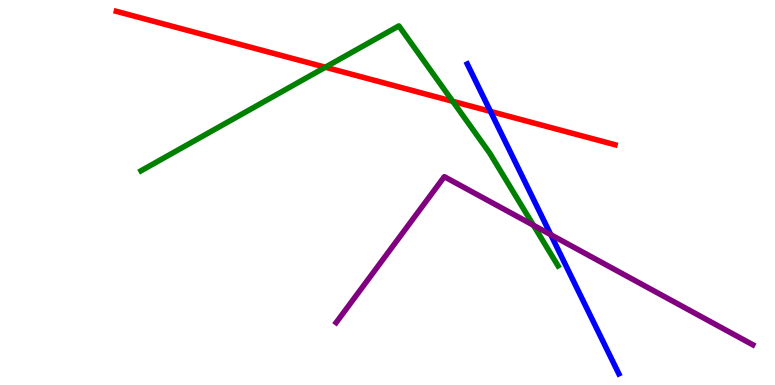[{'lines': ['blue', 'red'], 'intersections': [{'x': 6.33, 'y': 7.11}]}, {'lines': ['green', 'red'], 'intersections': [{'x': 4.2, 'y': 8.25}, {'x': 5.84, 'y': 7.37}]}, {'lines': ['purple', 'red'], 'intersections': []}, {'lines': ['blue', 'green'], 'intersections': []}, {'lines': ['blue', 'purple'], 'intersections': [{'x': 7.11, 'y': 3.9}]}, {'lines': ['green', 'purple'], 'intersections': [{'x': 6.88, 'y': 4.15}]}]